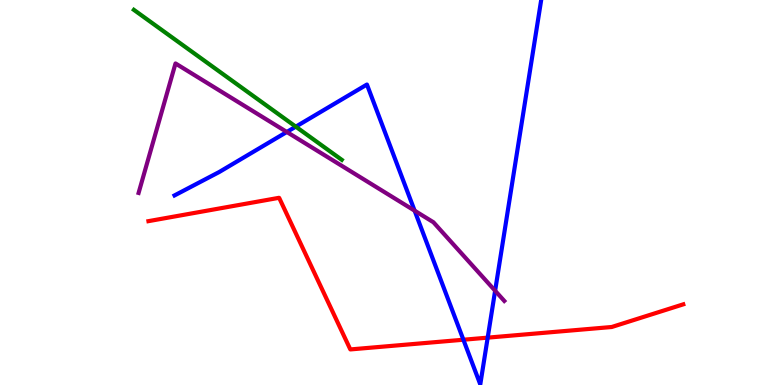[{'lines': ['blue', 'red'], 'intersections': [{'x': 5.98, 'y': 1.18}, {'x': 6.29, 'y': 1.23}]}, {'lines': ['green', 'red'], 'intersections': []}, {'lines': ['purple', 'red'], 'intersections': []}, {'lines': ['blue', 'green'], 'intersections': [{'x': 3.82, 'y': 6.71}]}, {'lines': ['blue', 'purple'], 'intersections': [{'x': 3.7, 'y': 6.57}, {'x': 5.35, 'y': 4.53}, {'x': 6.39, 'y': 2.45}]}, {'lines': ['green', 'purple'], 'intersections': []}]